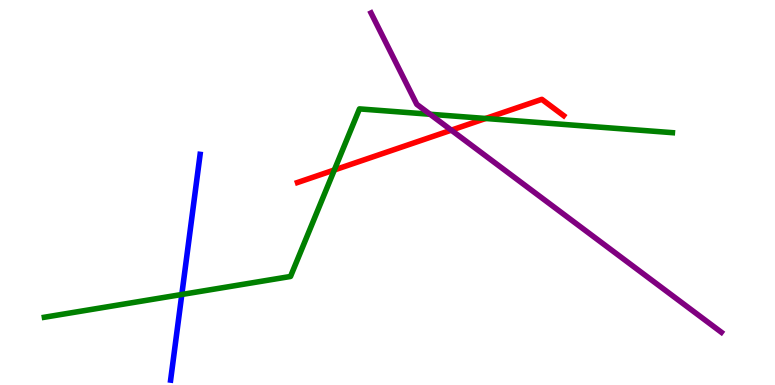[{'lines': ['blue', 'red'], 'intersections': []}, {'lines': ['green', 'red'], 'intersections': [{'x': 4.31, 'y': 5.59}, {'x': 6.27, 'y': 6.92}]}, {'lines': ['purple', 'red'], 'intersections': [{'x': 5.82, 'y': 6.62}]}, {'lines': ['blue', 'green'], 'intersections': [{'x': 2.35, 'y': 2.35}]}, {'lines': ['blue', 'purple'], 'intersections': []}, {'lines': ['green', 'purple'], 'intersections': [{'x': 5.55, 'y': 7.03}]}]